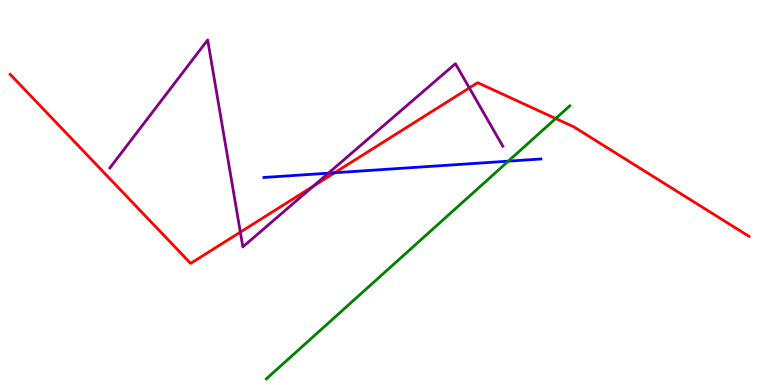[{'lines': ['blue', 'red'], 'intersections': [{'x': 4.32, 'y': 5.51}]}, {'lines': ['green', 'red'], 'intersections': [{'x': 7.17, 'y': 6.92}]}, {'lines': ['purple', 'red'], 'intersections': [{'x': 3.1, 'y': 3.97}, {'x': 4.04, 'y': 5.17}, {'x': 6.06, 'y': 7.72}]}, {'lines': ['blue', 'green'], 'intersections': [{'x': 6.56, 'y': 5.81}]}, {'lines': ['blue', 'purple'], 'intersections': [{'x': 4.24, 'y': 5.5}]}, {'lines': ['green', 'purple'], 'intersections': []}]